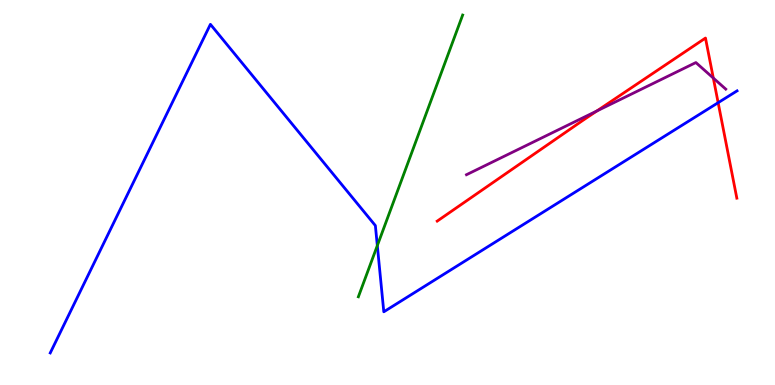[{'lines': ['blue', 'red'], 'intersections': [{'x': 9.27, 'y': 7.33}]}, {'lines': ['green', 'red'], 'intersections': []}, {'lines': ['purple', 'red'], 'intersections': [{'x': 7.7, 'y': 7.12}, {'x': 9.2, 'y': 7.97}]}, {'lines': ['blue', 'green'], 'intersections': [{'x': 4.87, 'y': 3.62}]}, {'lines': ['blue', 'purple'], 'intersections': []}, {'lines': ['green', 'purple'], 'intersections': []}]